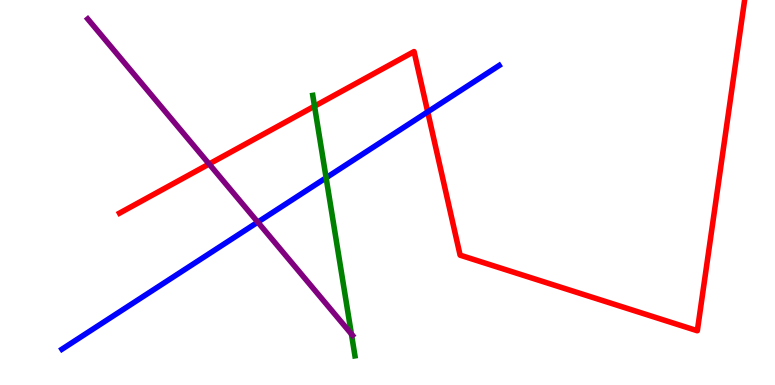[{'lines': ['blue', 'red'], 'intersections': [{'x': 5.52, 'y': 7.09}]}, {'lines': ['green', 'red'], 'intersections': [{'x': 4.06, 'y': 7.24}]}, {'lines': ['purple', 'red'], 'intersections': [{'x': 2.7, 'y': 5.74}]}, {'lines': ['blue', 'green'], 'intersections': [{'x': 4.21, 'y': 5.38}]}, {'lines': ['blue', 'purple'], 'intersections': [{'x': 3.33, 'y': 4.23}]}, {'lines': ['green', 'purple'], 'intersections': [{'x': 4.53, 'y': 1.32}]}]